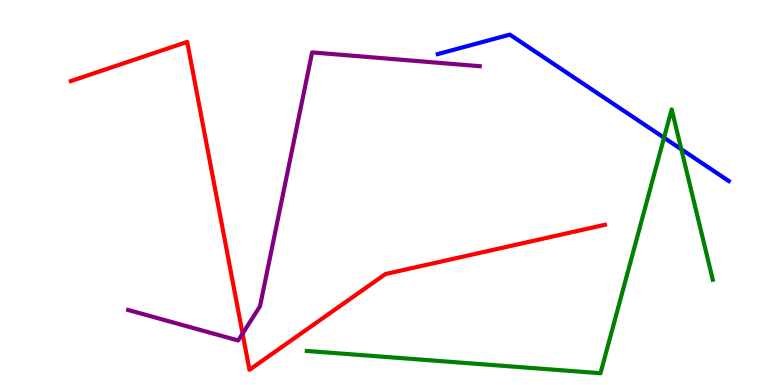[{'lines': ['blue', 'red'], 'intersections': []}, {'lines': ['green', 'red'], 'intersections': []}, {'lines': ['purple', 'red'], 'intersections': [{'x': 3.13, 'y': 1.34}]}, {'lines': ['blue', 'green'], 'intersections': [{'x': 8.57, 'y': 6.42}, {'x': 8.79, 'y': 6.12}]}, {'lines': ['blue', 'purple'], 'intersections': []}, {'lines': ['green', 'purple'], 'intersections': []}]